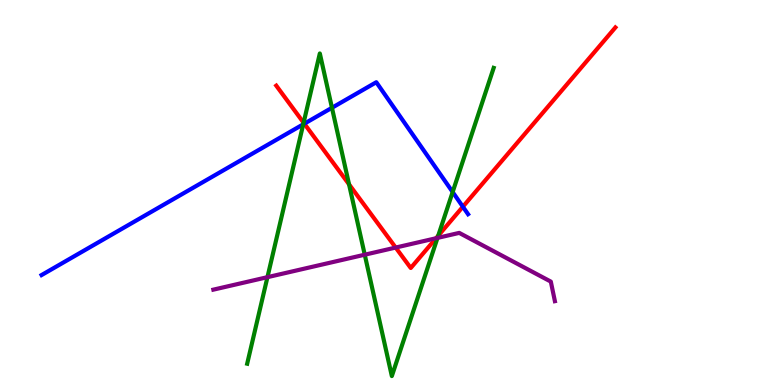[{'lines': ['blue', 'red'], 'intersections': [{'x': 3.93, 'y': 6.79}, {'x': 5.97, 'y': 4.63}]}, {'lines': ['green', 'red'], 'intersections': [{'x': 3.92, 'y': 6.81}, {'x': 4.5, 'y': 5.21}, {'x': 5.65, 'y': 3.88}]}, {'lines': ['purple', 'red'], 'intersections': [{'x': 5.11, 'y': 3.57}, {'x': 5.63, 'y': 3.81}]}, {'lines': ['blue', 'green'], 'intersections': [{'x': 3.91, 'y': 6.77}, {'x': 4.28, 'y': 7.2}, {'x': 5.84, 'y': 5.01}]}, {'lines': ['blue', 'purple'], 'intersections': []}, {'lines': ['green', 'purple'], 'intersections': [{'x': 3.45, 'y': 2.8}, {'x': 4.71, 'y': 3.38}, {'x': 5.65, 'y': 3.82}]}]